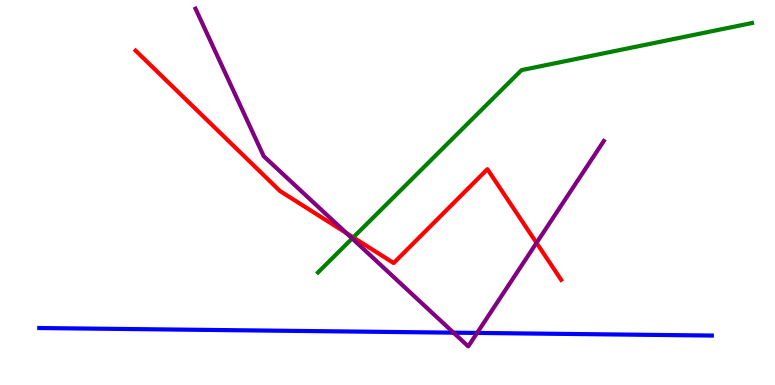[{'lines': ['blue', 'red'], 'intersections': []}, {'lines': ['green', 'red'], 'intersections': [{'x': 4.56, 'y': 3.83}]}, {'lines': ['purple', 'red'], 'intersections': [{'x': 4.47, 'y': 3.95}, {'x': 6.92, 'y': 3.69}]}, {'lines': ['blue', 'green'], 'intersections': []}, {'lines': ['blue', 'purple'], 'intersections': [{'x': 5.85, 'y': 1.36}, {'x': 6.16, 'y': 1.35}]}, {'lines': ['green', 'purple'], 'intersections': [{'x': 4.54, 'y': 3.81}]}]